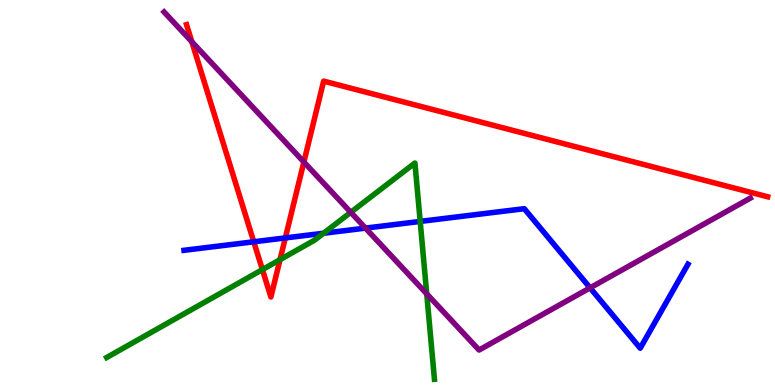[{'lines': ['blue', 'red'], 'intersections': [{'x': 3.27, 'y': 3.72}, {'x': 3.68, 'y': 3.82}]}, {'lines': ['green', 'red'], 'intersections': [{'x': 3.39, 'y': 3.0}, {'x': 3.61, 'y': 3.26}]}, {'lines': ['purple', 'red'], 'intersections': [{'x': 2.48, 'y': 8.92}, {'x': 3.92, 'y': 5.79}]}, {'lines': ['blue', 'green'], 'intersections': [{'x': 4.17, 'y': 3.94}, {'x': 5.42, 'y': 4.25}]}, {'lines': ['blue', 'purple'], 'intersections': [{'x': 4.72, 'y': 4.07}, {'x': 7.61, 'y': 2.52}]}, {'lines': ['green', 'purple'], 'intersections': [{'x': 4.53, 'y': 4.49}, {'x': 5.51, 'y': 2.37}]}]